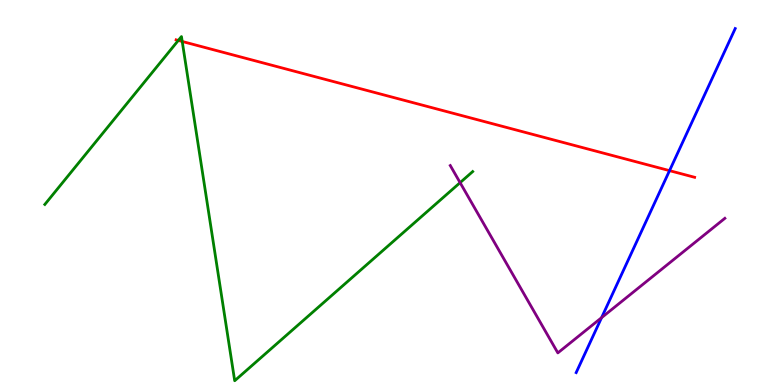[{'lines': ['blue', 'red'], 'intersections': [{'x': 8.64, 'y': 5.57}]}, {'lines': ['green', 'red'], 'intersections': [{'x': 2.3, 'y': 8.95}, {'x': 2.35, 'y': 8.92}]}, {'lines': ['purple', 'red'], 'intersections': []}, {'lines': ['blue', 'green'], 'intersections': []}, {'lines': ['blue', 'purple'], 'intersections': [{'x': 7.76, 'y': 1.75}]}, {'lines': ['green', 'purple'], 'intersections': [{'x': 5.94, 'y': 5.26}]}]